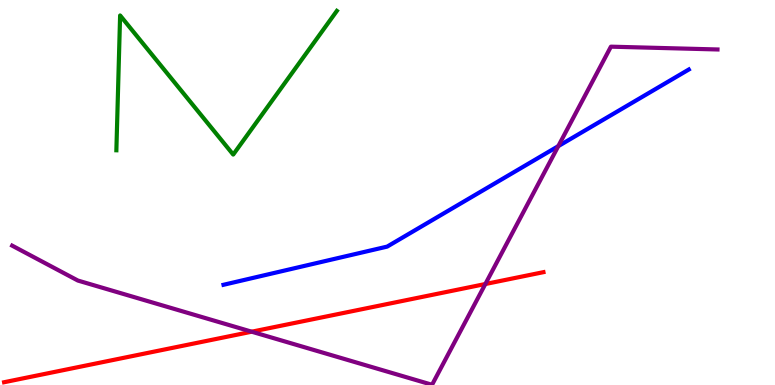[{'lines': ['blue', 'red'], 'intersections': []}, {'lines': ['green', 'red'], 'intersections': []}, {'lines': ['purple', 'red'], 'intersections': [{'x': 3.25, 'y': 1.38}, {'x': 6.26, 'y': 2.62}]}, {'lines': ['blue', 'green'], 'intersections': []}, {'lines': ['blue', 'purple'], 'intersections': [{'x': 7.2, 'y': 6.2}]}, {'lines': ['green', 'purple'], 'intersections': []}]